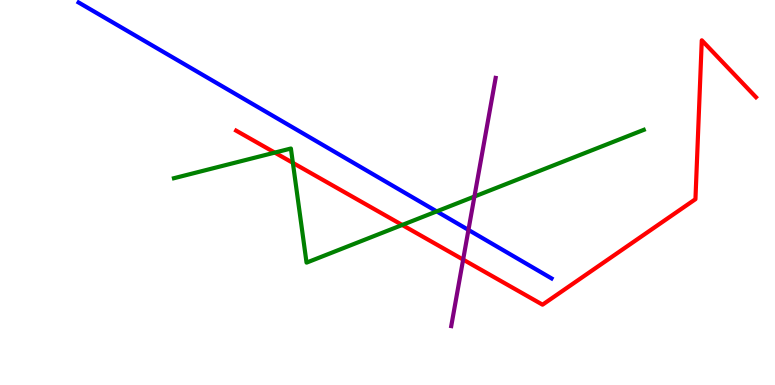[{'lines': ['blue', 'red'], 'intersections': []}, {'lines': ['green', 'red'], 'intersections': [{'x': 3.55, 'y': 6.04}, {'x': 3.78, 'y': 5.77}, {'x': 5.19, 'y': 4.16}]}, {'lines': ['purple', 'red'], 'intersections': [{'x': 5.98, 'y': 3.26}]}, {'lines': ['blue', 'green'], 'intersections': [{'x': 5.63, 'y': 4.51}]}, {'lines': ['blue', 'purple'], 'intersections': [{'x': 6.04, 'y': 4.03}]}, {'lines': ['green', 'purple'], 'intersections': [{'x': 6.12, 'y': 4.9}]}]